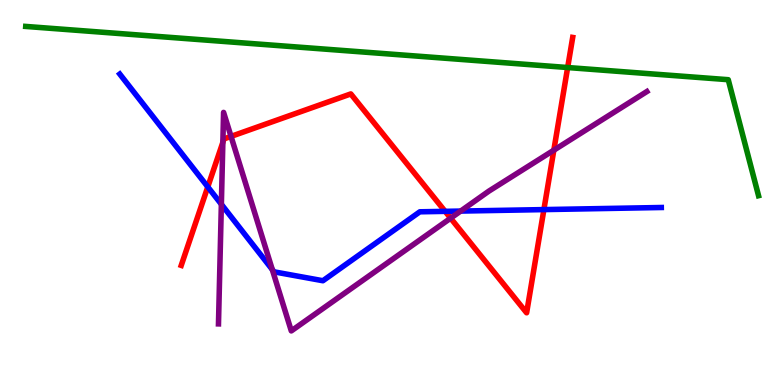[{'lines': ['blue', 'red'], 'intersections': [{'x': 2.68, 'y': 5.15}, {'x': 5.74, 'y': 4.51}, {'x': 7.02, 'y': 4.56}]}, {'lines': ['green', 'red'], 'intersections': [{'x': 7.32, 'y': 8.25}]}, {'lines': ['purple', 'red'], 'intersections': [{'x': 2.88, 'y': 6.3}, {'x': 2.98, 'y': 6.46}, {'x': 5.81, 'y': 4.33}, {'x': 7.15, 'y': 6.1}]}, {'lines': ['blue', 'green'], 'intersections': []}, {'lines': ['blue', 'purple'], 'intersections': [{'x': 2.86, 'y': 4.69}, {'x': 3.51, 'y': 3.0}, {'x': 5.94, 'y': 4.52}]}, {'lines': ['green', 'purple'], 'intersections': []}]